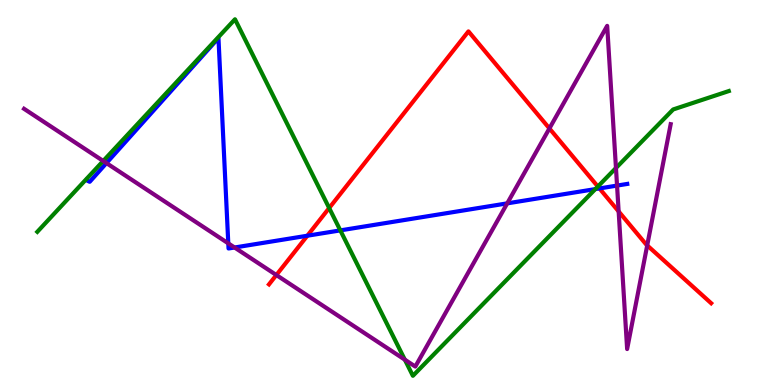[{'lines': ['blue', 'red'], 'intersections': [{'x': 3.97, 'y': 3.88}, {'x': 7.73, 'y': 5.11}]}, {'lines': ['green', 'red'], 'intersections': [{'x': 4.25, 'y': 4.6}, {'x': 7.71, 'y': 5.16}]}, {'lines': ['purple', 'red'], 'intersections': [{'x': 3.57, 'y': 2.86}, {'x': 7.09, 'y': 6.66}, {'x': 7.98, 'y': 4.51}, {'x': 8.35, 'y': 3.63}]}, {'lines': ['blue', 'green'], 'intersections': [{'x': 4.39, 'y': 4.02}, {'x': 7.68, 'y': 5.09}]}, {'lines': ['blue', 'purple'], 'intersections': [{'x': 1.37, 'y': 5.76}, {'x': 2.95, 'y': 3.68}, {'x': 3.03, 'y': 3.57}, {'x': 6.54, 'y': 4.72}, {'x': 7.96, 'y': 5.18}]}, {'lines': ['green', 'purple'], 'intersections': [{'x': 1.33, 'y': 5.82}, {'x': 5.22, 'y': 0.658}, {'x': 7.95, 'y': 5.64}]}]